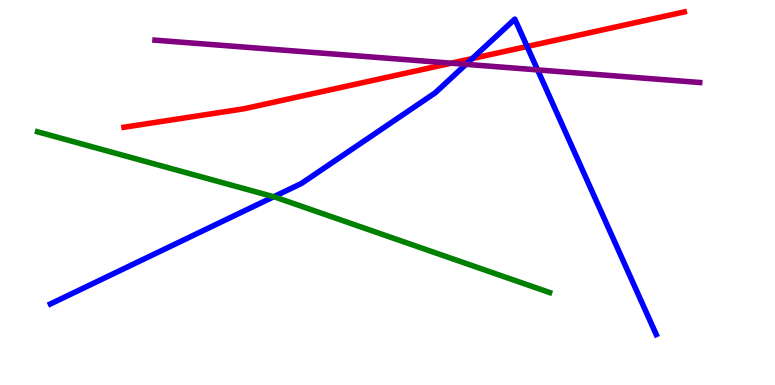[{'lines': ['blue', 'red'], 'intersections': [{'x': 6.09, 'y': 8.48}, {'x': 6.8, 'y': 8.79}]}, {'lines': ['green', 'red'], 'intersections': []}, {'lines': ['purple', 'red'], 'intersections': [{'x': 5.82, 'y': 8.36}]}, {'lines': ['blue', 'green'], 'intersections': [{'x': 3.53, 'y': 4.89}]}, {'lines': ['blue', 'purple'], 'intersections': [{'x': 6.01, 'y': 8.33}, {'x': 6.94, 'y': 8.18}]}, {'lines': ['green', 'purple'], 'intersections': []}]